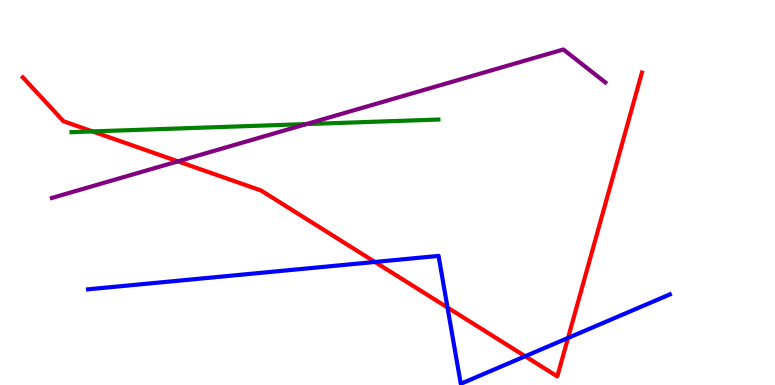[{'lines': ['blue', 'red'], 'intersections': [{'x': 4.84, 'y': 3.2}, {'x': 5.77, 'y': 2.01}, {'x': 6.78, 'y': 0.747}, {'x': 7.33, 'y': 1.22}]}, {'lines': ['green', 'red'], 'intersections': [{'x': 1.19, 'y': 6.59}]}, {'lines': ['purple', 'red'], 'intersections': [{'x': 2.3, 'y': 5.81}]}, {'lines': ['blue', 'green'], 'intersections': []}, {'lines': ['blue', 'purple'], 'intersections': []}, {'lines': ['green', 'purple'], 'intersections': [{'x': 3.95, 'y': 6.78}]}]